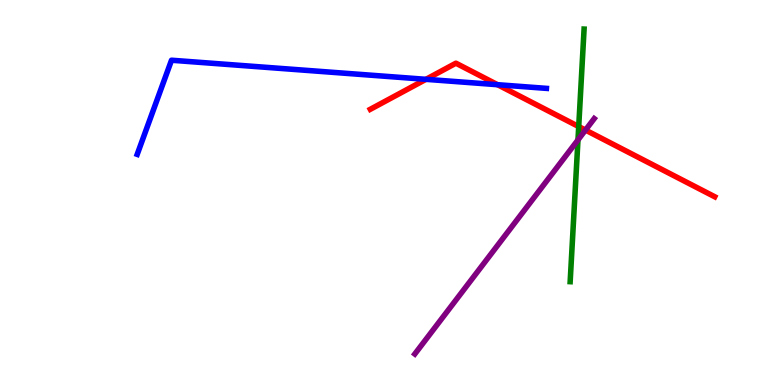[{'lines': ['blue', 'red'], 'intersections': [{'x': 5.5, 'y': 7.94}, {'x': 6.42, 'y': 7.8}]}, {'lines': ['green', 'red'], 'intersections': [{'x': 7.47, 'y': 6.71}]}, {'lines': ['purple', 'red'], 'intersections': [{'x': 7.55, 'y': 6.62}]}, {'lines': ['blue', 'green'], 'intersections': []}, {'lines': ['blue', 'purple'], 'intersections': []}, {'lines': ['green', 'purple'], 'intersections': [{'x': 7.46, 'y': 6.37}]}]